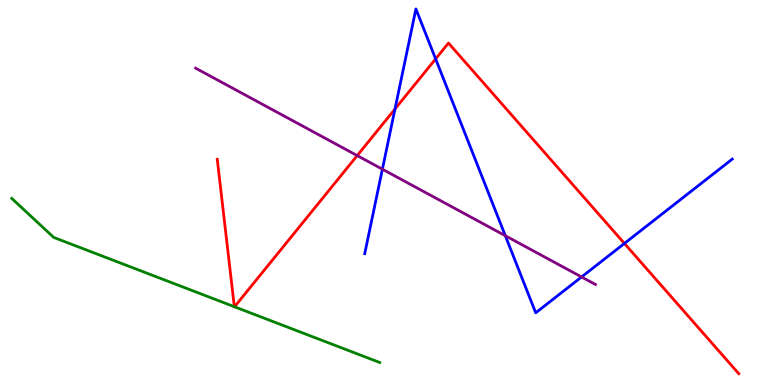[{'lines': ['blue', 'red'], 'intersections': [{'x': 5.1, 'y': 7.17}, {'x': 5.62, 'y': 8.47}, {'x': 8.06, 'y': 3.68}]}, {'lines': ['green', 'red'], 'intersections': [{'x': 3.02, 'y': 2.03}, {'x': 3.03, 'y': 2.03}]}, {'lines': ['purple', 'red'], 'intersections': [{'x': 4.61, 'y': 5.96}]}, {'lines': ['blue', 'green'], 'intersections': []}, {'lines': ['blue', 'purple'], 'intersections': [{'x': 4.93, 'y': 5.61}, {'x': 6.52, 'y': 3.88}, {'x': 7.5, 'y': 2.81}]}, {'lines': ['green', 'purple'], 'intersections': []}]